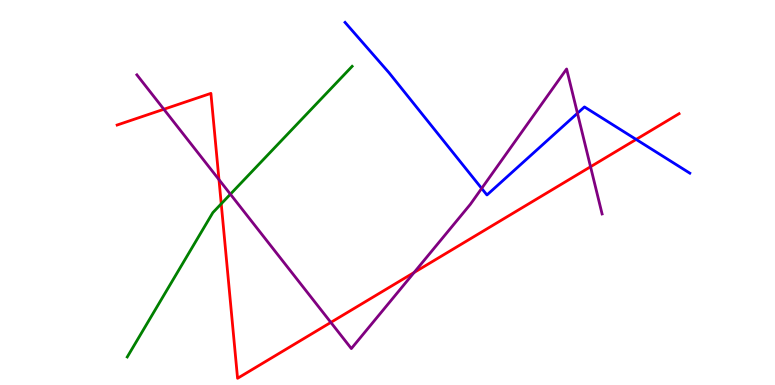[{'lines': ['blue', 'red'], 'intersections': [{'x': 8.21, 'y': 6.38}]}, {'lines': ['green', 'red'], 'intersections': [{'x': 2.85, 'y': 4.71}]}, {'lines': ['purple', 'red'], 'intersections': [{'x': 2.11, 'y': 7.16}, {'x': 2.83, 'y': 5.33}, {'x': 4.27, 'y': 1.63}, {'x': 5.34, 'y': 2.92}, {'x': 7.62, 'y': 5.67}]}, {'lines': ['blue', 'green'], 'intersections': []}, {'lines': ['blue', 'purple'], 'intersections': [{'x': 6.22, 'y': 5.11}, {'x': 7.45, 'y': 7.06}]}, {'lines': ['green', 'purple'], 'intersections': [{'x': 2.97, 'y': 4.96}]}]